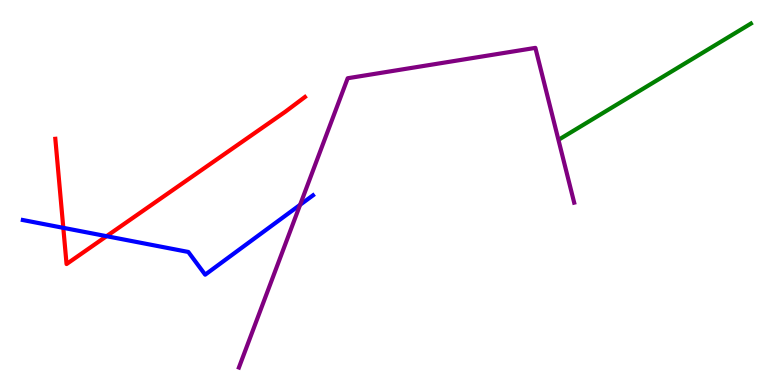[{'lines': ['blue', 'red'], 'intersections': [{'x': 0.817, 'y': 4.08}, {'x': 1.37, 'y': 3.87}]}, {'lines': ['green', 'red'], 'intersections': []}, {'lines': ['purple', 'red'], 'intersections': []}, {'lines': ['blue', 'green'], 'intersections': []}, {'lines': ['blue', 'purple'], 'intersections': [{'x': 3.87, 'y': 4.68}]}, {'lines': ['green', 'purple'], 'intersections': []}]